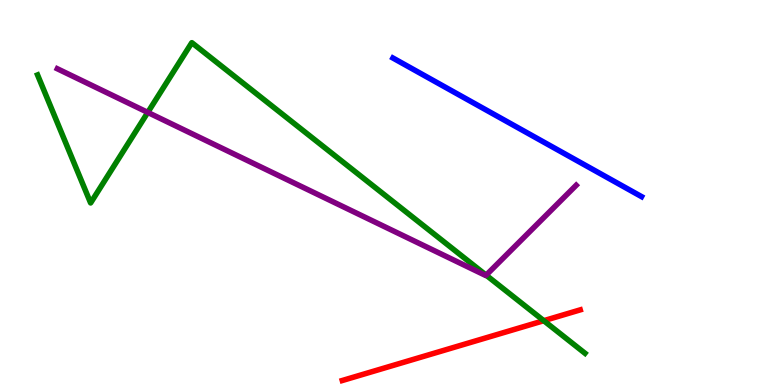[{'lines': ['blue', 'red'], 'intersections': []}, {'lines': ['green', 'red'], 'intersections': [{'x': 7.02, 'y': 1.67}]}, {'lines': ['purple', 'red'], 'intersections': []}, {'lines': ['blue', 'green'], 'intersections': []}, {'lines': ['blue', 'purple'], 'intersections': []}, {'lines': ['green', 'purple'], 'intersections': [{'x': 1.91, 'y': 7.08}, {'x': 6.27, 'y': 2.85}]}]